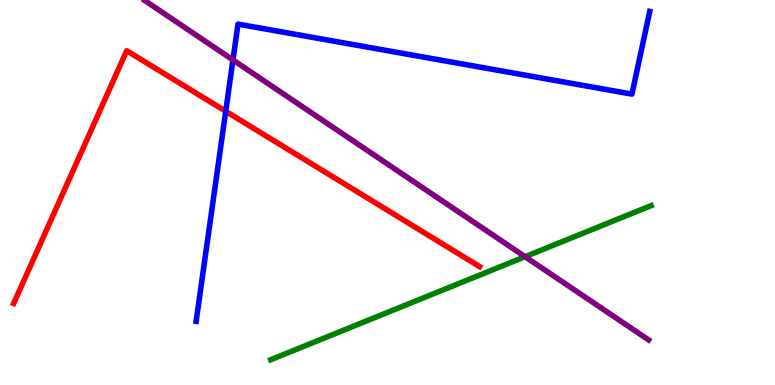[{'lines': ['blue', 'red'], 'intersections': [{'x': 2.91, 'y': 7.11}]}, {'lines': ['green', 'red'], 'intersections': []}, {'lines': ['purple', 'red'], 'intersections': []}, {'lines': ['blue', 'green'], 'intersections': []}, {'lines': ['blue', 'purple'], 'intersections': [{'x': 3.01, 'y': 8.44}]}, {'lines': ['green', 'purple'], 'intersections': [{'x': 6.78, 'y': 3.33}]}]